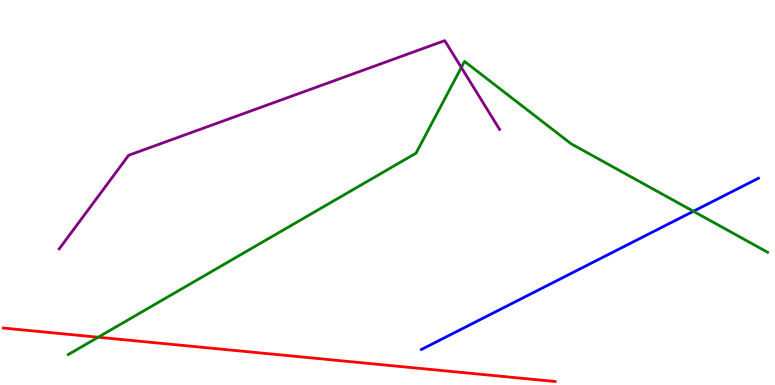[{'lines': ['blue', 'red'], 'intersections': []}, {'lines': ['green', 'red'], 'intersections': [{'x': 1.27, 'y': 1.24}]}, {'lines': ['purple', 'red'], 'intersections': []}, {'lines': ['blue', 'green'], 'intersections': [{'x': 8.95, 'y': 4.51}]}, {'lines': ['blue', 'purple'], 'intersections': []}, {'lines': ['green', 'purple'], 'intersections': [{'x': 5.95, 'y': 8.25}]}]